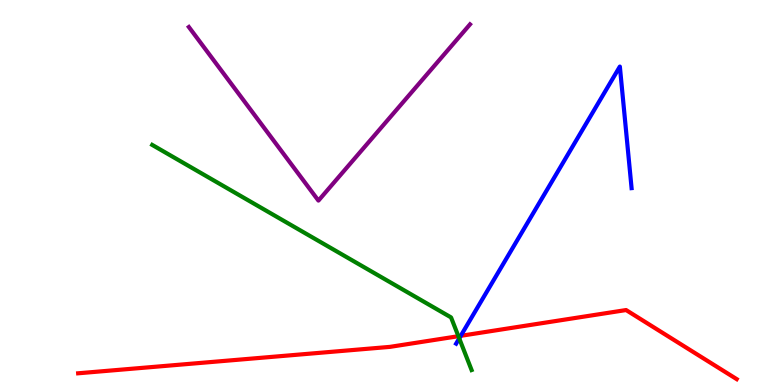[{'lines': ['blue', 'red'], 'intersections': [{'x': 5.95, 'y': 1.28}]}, {'lines': ['green', 'red'], 'intersections': [{'x': 5.91, 'y': 1.27}]}, {'lines': ['purple', 'red'], 'intersections': []}, {'lines': ['blue', 'green'], 'intersections': [{'x': 5.93, 'y': 1.21}]}, {'lines': ['blue', 'purple'], 'intersections': []}, {'lines': ['green', 'purple'], 'intersections': []}]